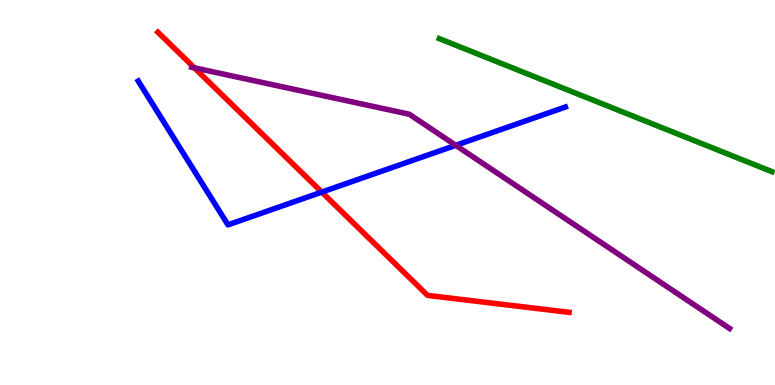[{'lines': ['blue', 'red'], 'intersections': [{'x': 4.15, 'y': 5.01}]}, {'lines': ['green', 'red'], 'intersections': []}, {'lines': ['purple', 'red'], 'intersections': [{'x': 2.51, 'y': 8.24}]}, {'lines': ['blue', 'green'], 'intersections': []}, {'lines': ['blue', 'purple'], 'intersections': [{'x': 5.88, 'y': 6.23}]}, {'lines': ['green', 'purple'], 'intersections': []}]